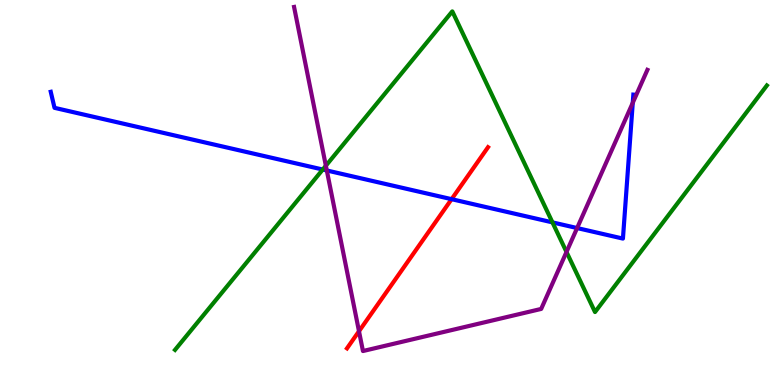[{'lines': ['blue', 'red'], 'intersections': [{'x': 5.83, 'y': 4.83}]}, {'lines': ['green', 'red'], 'intersections': []}, {'lines': ['purple', 'red'], 'intersections': [{'x': 4.63, 'y': 1.4}]}, {'lines': ['blue', 'green'], 'intersections': [{'x': 4.16, 'y': 5.6}, {'x': 7.13, 'y': 4.22}]}, {'lines': ['blue', 'purple'], 'intersections': [{'x': 4.22, 'y': 5.57}, {'x': 7.45, 'y': 4.08}, {'x': 8.16, 'y': 7.33}]}, {'lines': ['green', 'purple'], 'intersections': [{'x': 4.2, 'y': 5.7}, {'x': 7.31, 'y': 3.46}]}]